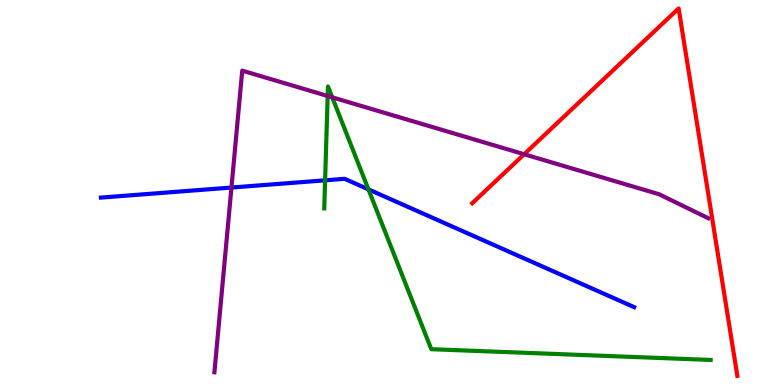[{'lines': ['blue', 'red'], 'intersections': []}, {'lines': ['green', 'red'], 'intersections': []}, {'lines': ['purple', 'red'], 'intersections': [{'x': 6.76, 'y': 5.99}]}, {'lines': ['blue', 'green'], 'intersections': [{'x': 4.19, 'y': 5.32}, {'x': 4.75, 'y': 5.08}]}, {'lines': ['blue', 'purple'], 'intersections': [{'x': 2.99, 'y': 5.13}]}, {'lines': ['green', 'purple'], 'intersections': [{'x': 4.23, 'y': 7.51}, {'x': 4.29, 'y': 7.47}]}]